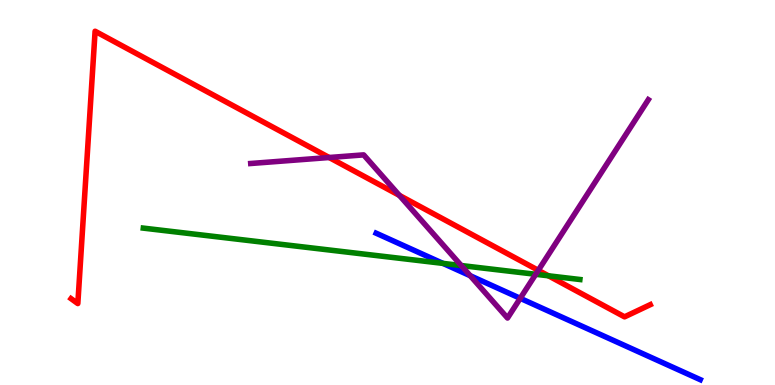[{'lines': ['blue', 'red'], 'intersections': []}, {'lines': ['green', 'red'], 'intersections': [{'x': 7.08, 'y': 2.84}]}, {'lines': ['purple', 'red'], 'intersections': [{'x': 4.25, 'y': 5.91}, {'x': 5.15, 'y': 4.93}, {'x': 6.95, 'y': 2.98}]}, {'lines': ['blue', 'green'], 'intersections': [{'x': 5.72, 'y': 3.16}]}, {'lines': ['blue', 'purple'], 'intersections': [{'x': 6.07, 'y': 2.84}, {'x': 6.71, 'y': 2.25}]}, {'lines': ['green', 'purple'], 'intersections': [{'x': 5.95, 'y': 3.1}, {'x': 6.91, 'y': 2.88}]}]